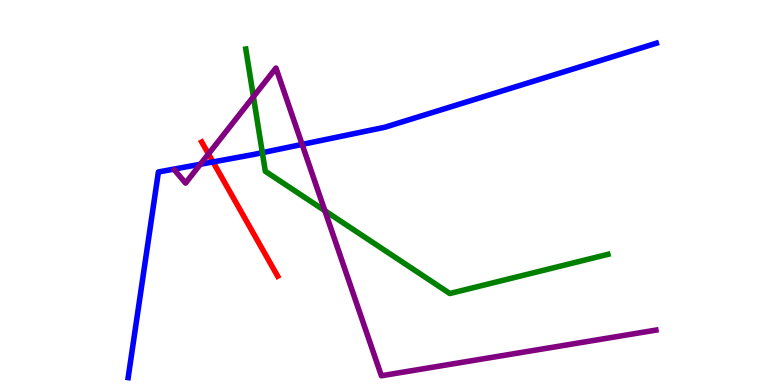[{'lines': ['blue', 'red'], 'intersections': [{'x': 2.75, 'y': 5.79}]}, {'lines': ['green', 'red'], 'intersections': []}, {'lines': ['purple', 'red'], 'intersections': [{'x': 2.69, 'y': 6.0}]}, {'lines': ['blue', 'green'], 'intersections': [{'x': 3.39, 'y': 6.03}]}, {'lines': ['blue', 'purple'], 'intersections': [{'x': 2.59, 'y': 5.73}, {'x': 3.9, 'y': 6.25}]}, {'lines': ['green', 'purple'], 'intersections': [{'x': 3.27, 'y': 7.49}, {'x': 4.19, 'y': 4.53}]}]